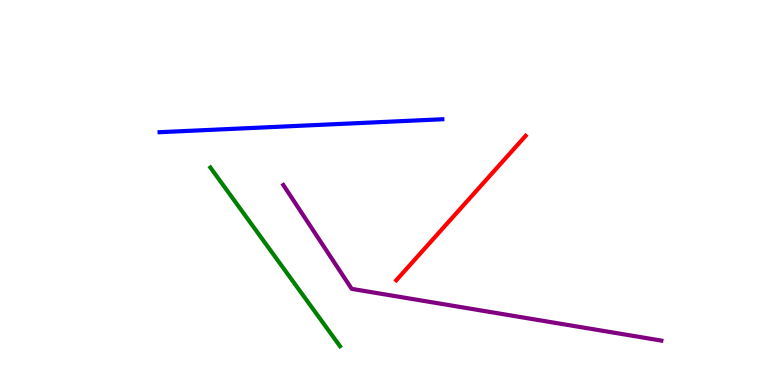[{'lines': ['blue', 'red'], 'intersections': []}, {'lines': ['green', 'red'], 'intersections': []}, {'lines': ['purple', 'red'], 'intersections': []}, {'lines': ['blue', 'green'], 'intersections': []}, {'lines': ['blue', 'purple'], 'intersections': []}, {'lines': ['green', 'purple'], 'intersections': []}]